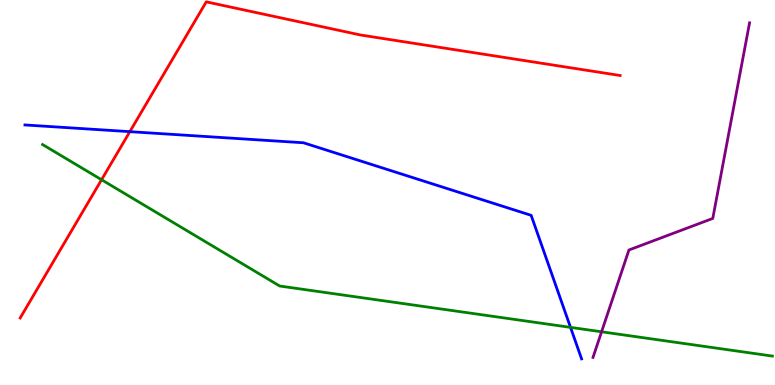[{'lines': ['blue', 'red'], 'intersections': [{'x': 1.68, 'y': 6.58}]}, {'lines': ['green', 'red'], 'intersections': [{'x': 1.31, 'y': 5.33}]}, {'lines': ['purple', 'red'], 'intersections': []}, {'lines': ['blue', 'green'], 'intersections': [{'x': 7.36, 'y': 1.5}]}, {'lines': ['blue', 'purple'], 'intersections': []}, {'lines': ['green', 'purple'], 'intersections': [{'x': 7.76, 'y': 1.38}]}]